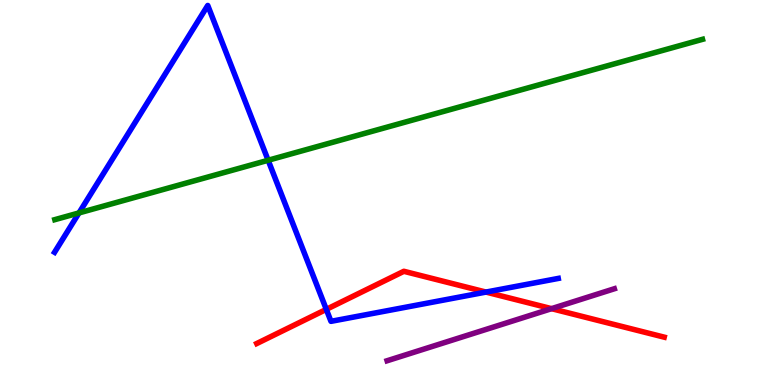[{'lines': ['blue', 'red'], 'intersections': [{'x': 4.21, 'y': 1.96}, {'x': 6.27, 'y': 2.41}]}, {'lines': ['green', 'red'], 'intersections': []}, {'lines': ['purple', 'red'], 'intersections': [{'x': 7.12, 'y': 1.98}]}, {'lines': ['blue', 'green'], 'intersections': [{'x': 1.02, 'y': 4.47}, {'x': 3.46, 'y': 5.84}]}, {'lines': ['blue', 'purple'], 'intersections': []}, {'lines': ['green', 'purple'], 'intersections': []}]